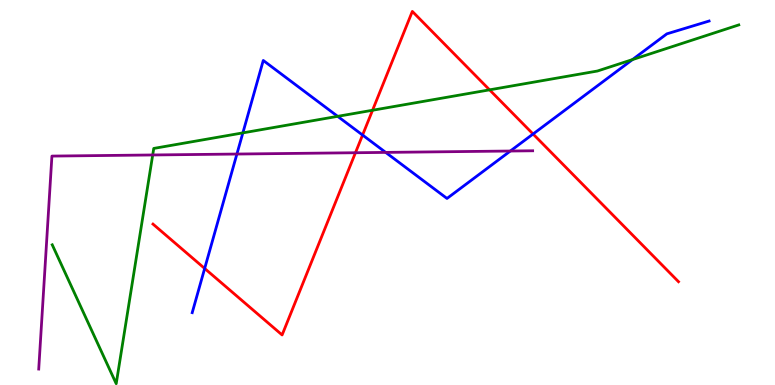[{'lines': ['blue', 'red'], 'intersections': [{'x': 2.64, 'y': 3.03}, {'x': 4.68, 'y': 6.49}, {'x': 6.88, 'y': 6.52}]}, {'lines': ['green', 'red'], 'intersections': [{'x': 4.81, 'y': 7.14}, {'x': 6.32, 'y': 7.67}]}, {'lines': ['purple', 'red'], 'intersections': [{'x': 4.59, 'y': 6.03}]}, {'lines': ['blue', 'green'], 'intersections': [{'x': 3.13, 'y': 6.55}, {'x': 4.36, 'y': 6.98}, {'x': 8.16, 'y': 8.45}]}, {'lines': ['blue', 'purple'], 'intersections': [{'x': 3.06, 'y': 6.0}, {'x': 4.98, 'y': 6.04}, {'x': 6.59, 'y': 6.08}]}, {'lines': ['green', 'purple'], 'intersections': [{'x': 1.97, 'y': 5.97}]}]